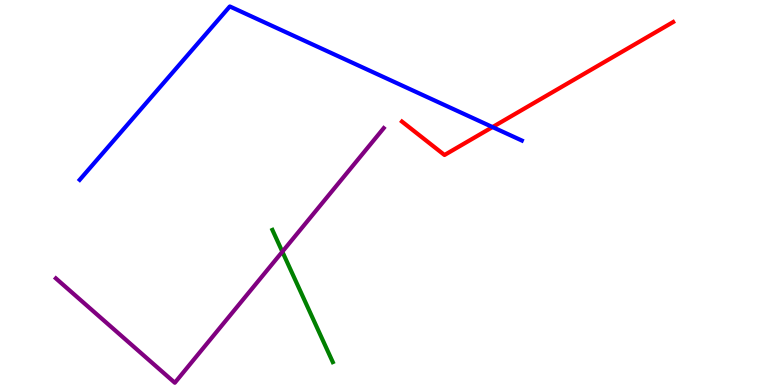[{'lines': ['blue', 'red'], 'intersections': [{'x': 6.36, 'y': 6.7}]}, {'lines': ['green', 'red'], 'intersections': []}, {'lines': ['purple', 'red'], 'intersections': []}, {'lines': ['blue', 'green'], 'intersections': []}, {'lines': ['blue', 'purple'], 'intersections': []}, {'lines': ['green', 'purple'], 'intersections': [{'x': 3.64, 'y': 3.46}]}]